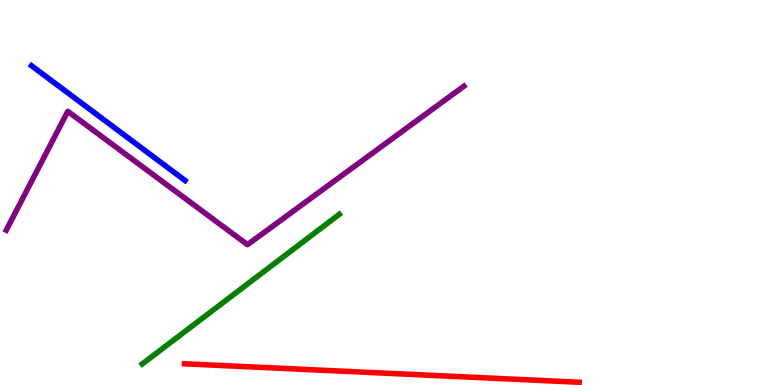[{'lines': ['blue', 'red'], 'intersections': []}, {'lines': ['green', 'red'], 'intersections': []}, {'lines': ['purple', 'red'], 'intersections': []}, {'lines': ['blue', 'green'], 'intersections': []}, {'lines': ['blue', 'purple'], 'intersections': []}, {'lines': ['green', 'purple'], 'intersections': []}]